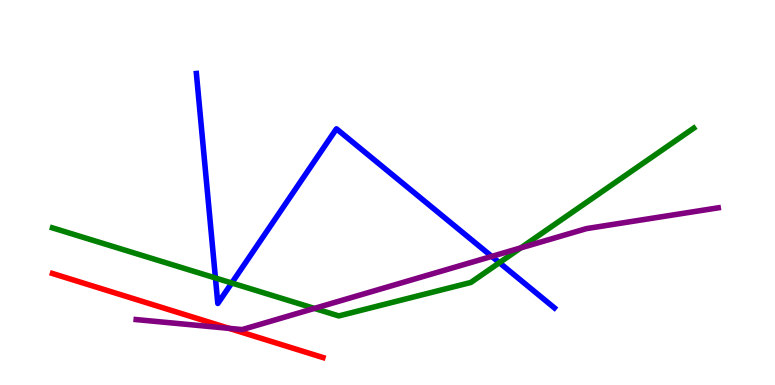[{'lines': ['blue', 'red'], 'intersections': []}, {'lines': ['green', 'red'], 'intersections': []}, {'lines': ['purple', 'red'], 'intersections': [{'x': 2.96, 'y': 1.47}]}, {'lines': ['blue', 'green'], 'intersections': [{'x': 2.78, 'y': 2.78}, {'x': 2.99, 'y': 2.65}, {'x': 6.44, 'y': 3.18}]}, {'lines': ['blue', 'purple'], 'intersections': [{'x': 6.35, 'y': 3.34}]}, {'lines': ['green', 'purple'], 'intersections': [{'x': 4.06, 'y': 1.99}, {'x': 6.72, 'y': 3.56}]}]